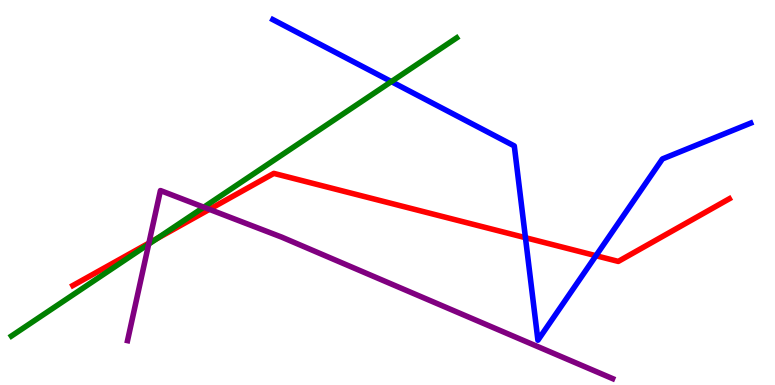[{'lines': ['blue', 'red'], 'intersections': [{'x': 6.78, 'y': 3.83}, {'x': 7.69, 'y': 3.36}]}, {'lines': ['green', 'red'], 'intersections': [{'x': 2.02, 'y': 3.8}]}, {'lines': ['purple', 'red'], 'intersections': [{'x': 1.92, 'y': 3.69}, {'x': 2.7, 'y': 4.56}]}, {'lines': ['blue', 'green'], 'intersections': [{'x': 5.05, 'y': 7.88}]}, {'lines': ['blue', 'purple'], 'intersections': []}, {'lines': ['green', 'purple'], 'intersections': [{'x': 1.92, 'y': 3.66}, {'x': 2.63, 'y': 4.62}]}]